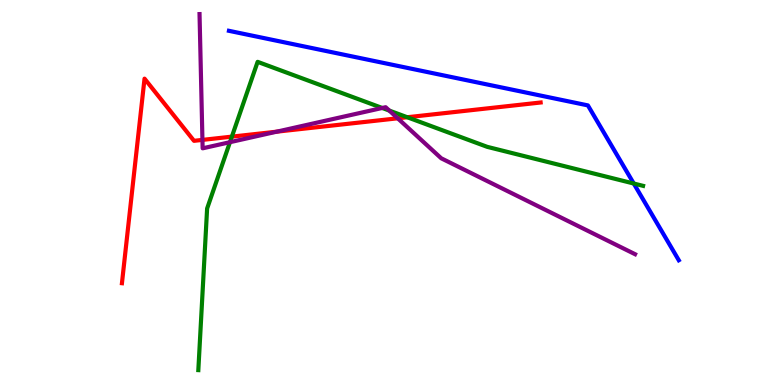[{'lines': ['blue', 'red'], 'intersections': []}, {'lines': ['green', 'red'], 'intersections': [{'x': 2.99, 'y': 6.45}, {'x': 5.25, 'y': 6.95}]}, {'lines': ['purple', 'red'], 'intersections': [{'x': 2.61, 'y': 6.37}, {'x': 3.57, 'y': 6.58}, {'x': 5.13, 'y': 6.93}]}, {'lines': ['blue', 'green'], 'intersections': [{'x': 8.18, 'y': 5.23}]}, {'lines': ['blue', 'purple'], 'intersections': []}, {'lines': ['green', 'purple'], 'intersections': [{'x': 2.97, 'y': 6.31}, {'x': 4.93, 'y': 7.2}, {'x': 5.02, 'y': 7.13}]}]